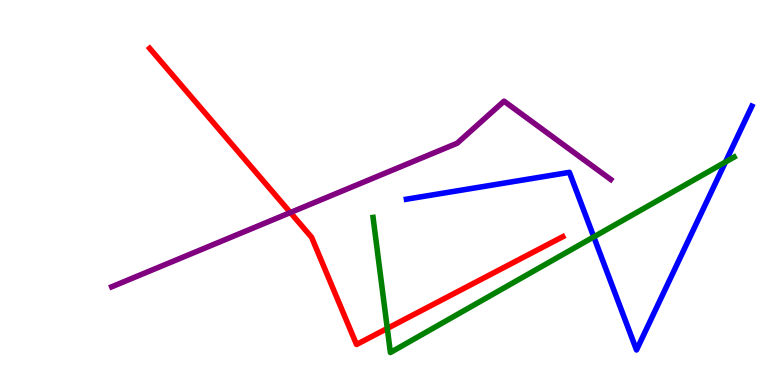[{'lines': ['blue', 'red'], 'intersections': []}, {'lines': ['green', 'red'], 'intersections': [{'x': 5.0, 'y': 1.47}]}, {'lines': ['purple', 'red'], 'intersections': [{'x': 3.75, 'y': 4.48}]}, {'lines': ['blue', 'green'], 'intersections': [{'x': 7.66, 'y': 3.85}, {'x': 9.36, 'y': 5.79}]}, {'lines': ['blue', 'purple'], 'intersections': []}, {'lines': ['green', 'purple'], 'intersections': []}]